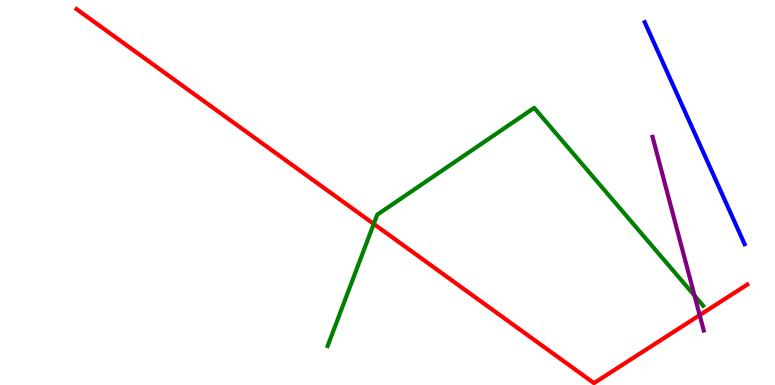[{'lines': ['blue', 'red'], 'intersections': []}, {'lines': ['green', 'red'], 'intersections': [{'x': 4.82, 'y': 4.18}]}, {'lines': ['purple', 'red'], 'intersections': [{'x': 9.03, 'y': 1.81}]}, {'lines': ['blue', 'green'], 'intersections': []}, {'lines': ['blue', 'purple'], 'intersections': []}, {'lines': ['green', 'purple'], 'intersections': [{'x': 8.96, 'y': 2.32}]}]